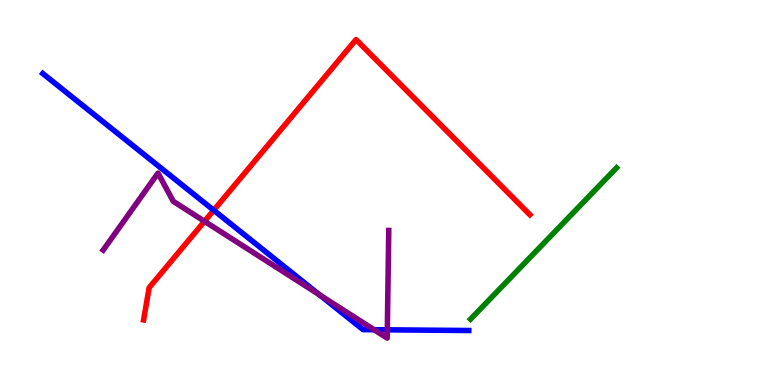[{'lines': ['blue', 'red'], 'intersections': [{'x': 2.76, 'y': 4.54}]}, {'lines': ['green', 'red'], 'intersections': []}, {'lines': ['purple', 'red'], 'intersections': [{'x': 2.64, 'y': 4.25}]}, {'lines': ['blue', 'green'], 'intersections': []}, {'lines': ['blue', 'purple'], 'intersections': [{'x': 4.12, 'y': 2.34}, {'x': 4.83, 'y': 1.44}, {'x': 5.0, 'y': 1.43}]}, {'lines': ['green', 'purple'], 'intersections': []}]